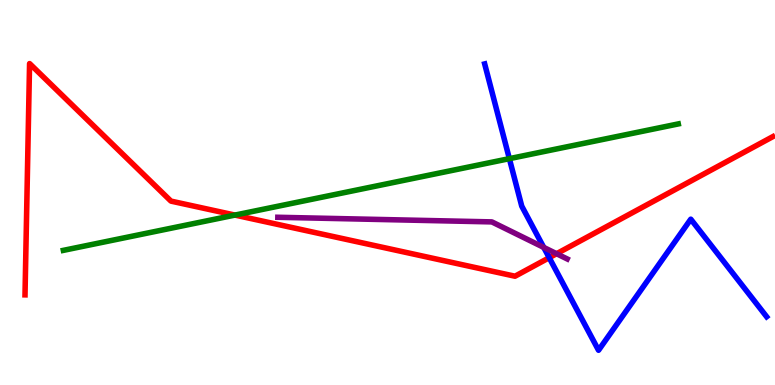[{'lines': ['blue', 'red'], 'intersections': [{'x': 7.09, 'y': 3.31}]}, {'lines': ['green', 'red'], 'intersections': [{'x': 3.03, 'y': 4.41}]}, {'lines': ['purple', 'red'], 'intersections': [{'x': 7.18, 'y': 3.41}]}, {'lines': ['blue', 'green'], 'intersections': [{'x': 6.57, 'y': 5.88}]}, {'lines': ['blue', 'purple'], 'intersections': [{'x': 7.02, 'y': 3.57}]}, {'lines': ['green', 'purple'], 'intersections': []}]